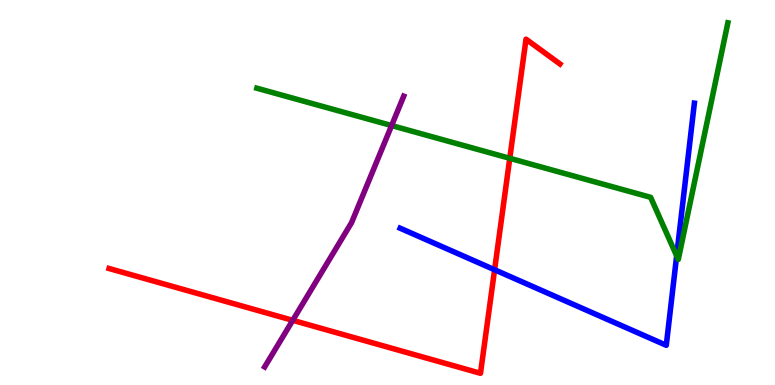[{'lines': ['blue', 'red'], 'intersections': [{'x': 6.38, 'y': 2.99}]}, {'lines': ['green', 'red'], 'intersections': [{'x': 6.58, 'y': 5.89}]}, {'lines': ['purple', 'red'], 'intersections': [{'x': 3.78, 'y': 1.68}]}, {'lines': ['blue', 'green'], 'intersections': [{'x': 8.73, 'y': 3.35}]}, {'lines': ['blue', 'purple'], 'intersections': []}, {'lines': ['green', 'purple'], 'intersections': [{'x': 5.05, 'y': 6.74}]}]